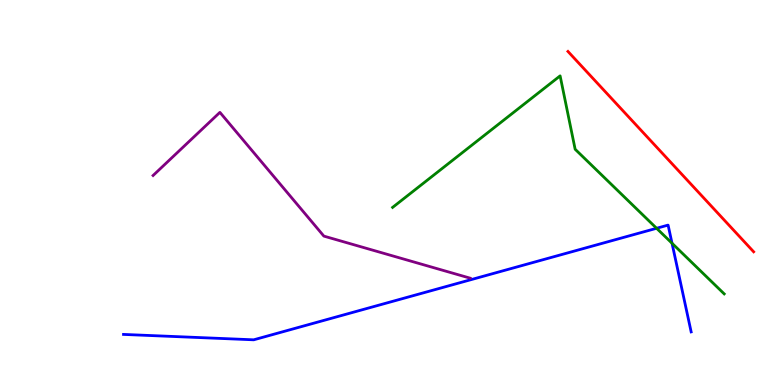[{'lines': ['blue', 'red'], 'intersections': []}, {'lines': ['green', 'red'], 'intersections': []}, {'lines': ['purple', 'red'], 'intersections': []}, {'lines': ['blue', 'green'], 'intersections': [{'x': 8.47, 'y': 4.07}, {'x': 8.67, 'y': 3.68}]}, {'lines': ['blue', 'purple'], 'intersections': []}, {'lines': ['green', 'purple'], 'intersections': []}]